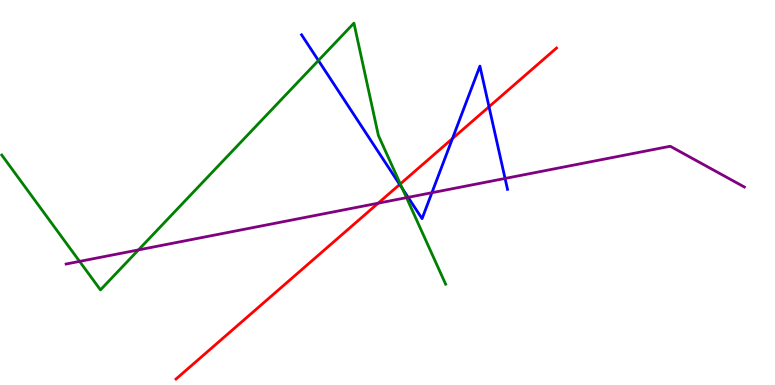[{'lines': ['blue', 'red'], 'intersections': [{'x': 5.16, 'y': 5.21}, {'x': 5.84, 'y': 6.4}, {'x': 6.31, 'y': 7.23}]}, {'lines': ['green', 'red'], 'intersections': [{'x': 5.17, 'y': 5.22}]}, {'lines': ['purple', 'red'], 'intersections': [{'x': 4.88, 'y': 4.72}]}, {'lines': ['blue', 'green'], 'intersections': [{'x': 4.11, 'y': 8.43}, {'x': 5.19, 'y': 5.1}]}, {'lines': ['blue', 'purple'], 'intersections': [{'x': 5.27, 'y': 4.87}, {'x': 5.57, 'y': 4.99}, {'x': 6.52, 'y': 5.36}]}, {'lines': ['green', 'purple'], 'intersections': [{'x': 1.03, 'y': 3.21}, {'x': 1.79, 'y': 3.51}, {'x': 5.25, 'y': 4.87}]}]